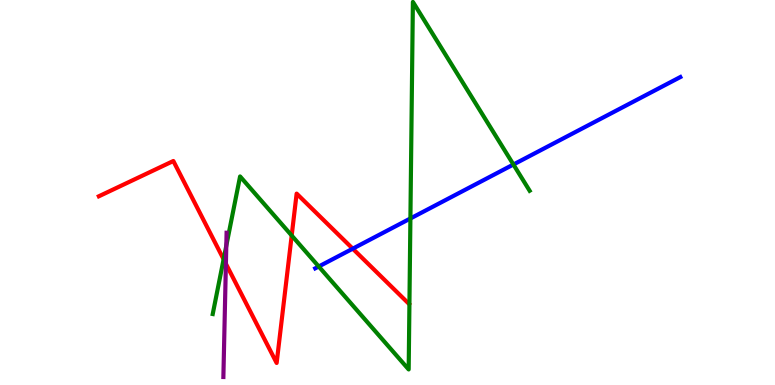[{'lines': ['blue', 'red'], 'intersections': [{'x': 4.55, 'y': 3.54}]}, {'lines': ['green', 'red'], 'intersections': [{'x': 2.89, 'y': 3.27}, {'x': 3.76, 'y': 3.88}]}, {'lines': ['purple', 'red'], 'intersections': [{'x': 2.91, 'y': 3.15}]}, {'lines': ['blue', 'green'], 'intersections': [{'x': 4.11, 'y': 3.08}, {'x': 5.3, 'y': 4.33}, {'x': 6.62, 'y': 5.73}]}, {'lines': ['blue', 'purple'], 'intersections': []}, {'lines': ['green', 'purple'], 'intersections': [{'x': 2.92, 'y': 3.62}]}]